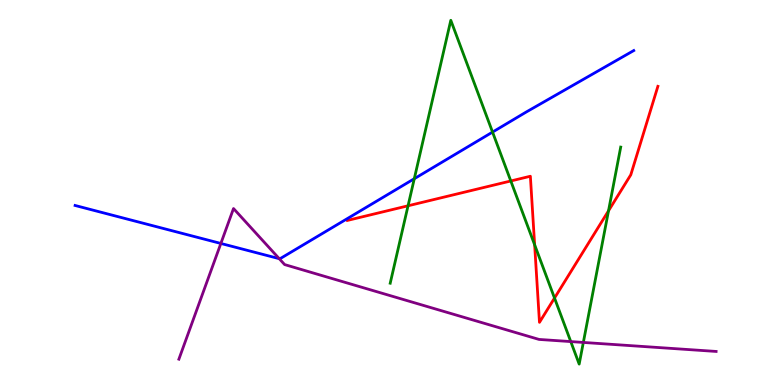[{'lines': ['blue', 'red'], 'intersections': []}, {'lines': ['green', 'red'], 'intersections': [{'x': 5.27, 'y': 4.65}, {'x': 6.59, 'y': 5.3}, {'x': 6.9, 'y': 3.64}, {'x': 7.16, 'y': 2.26}, {'x': 7.85, 'y': 4.52}]}, {'lines': ['purple', 'red'], 'intersections': []}, {'lines': ['blue', 'green'], 'intersections': [{'x': 5.35, 'y': 5.36}, {'x': 6.36, 'y': 6.57}]}, {'lines': ['blue', 'purple'], 'intersections': [{'x': 2.85, 'y': 3.68}, {'x': 3.6, 'y': 3.28}]}, {'lines': ['green', 'purple'], 'intersections': [{'x': 7.36, 'y': 1.13}, {'x': 7.53, 'y': 1.11}]}]